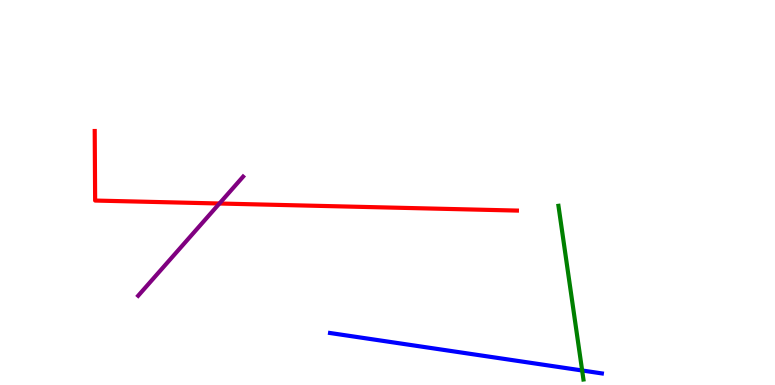[{'lines': ['blue', 'red'], 'intersections': []}, {'lines': ['green', 'red'], 'intersections': []}, {'lines': ['purple', 'red'], 'intersections': [{'x': 2.83, 'y': 4.71}]}, {'lines': ['blue', 'green'], 'intersections': [{'x': 7.51, 'y': 0.377}]}, {'lines': ['blue', 'purple'], 'intersections': []}, {'lines': ['green', 'purple'], 'intersections': []}]